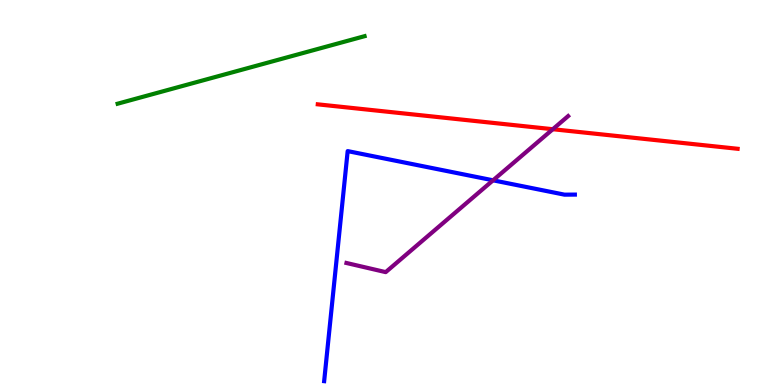[{'lines': ['blue', 'red'], 'intersections': []}, {'lines': ['green', 'red'], 'intersections': []}, {'lines': ['purple', 'red'], 'intersections': [{'x': 7.13, 'y': 6.64}]}, {'lines': ['blue', 'green'], 'intersections': []}, {'lines': ['blue', 'purple'], 'intersections': [{'x': 6.36, 'y': 5.32}]}, {'lines': ['green', 'purple'], 'intersections': []}]